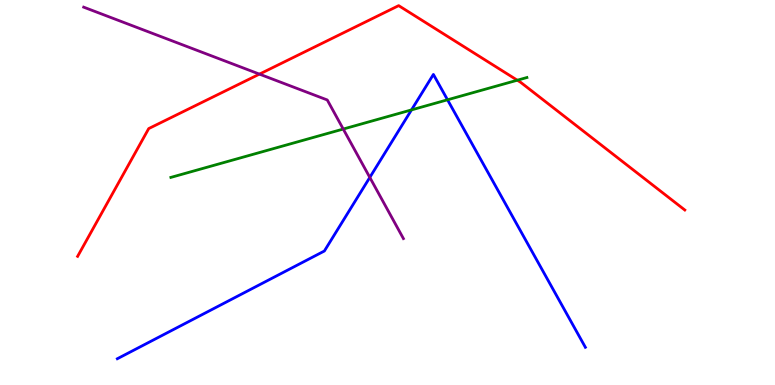[{'lines': ['blue', 'red'], 'intersections': []}, {'lines': ['green', 'red'], 'intersections': [{'x': 6.68, 'y': 7.92}]}, {'lines': ['purple', 'red'], 'intersections': [{'x': 3.35, 'y': 8.07}]}, {'lines': ['blue', 'green'], 'intersections': [{'x': 5.31, 'y': 7.15}, {'x': 5.77, 'y': 7.41}]}, {'lines': ['blue', 'purple'], 'intersections': [{'x': 4.77, 'y': 5.39}]}, {'lines': ['green', 'purple'], 'intersections': [{'x': 4.43, 'y': 6.65}]}]